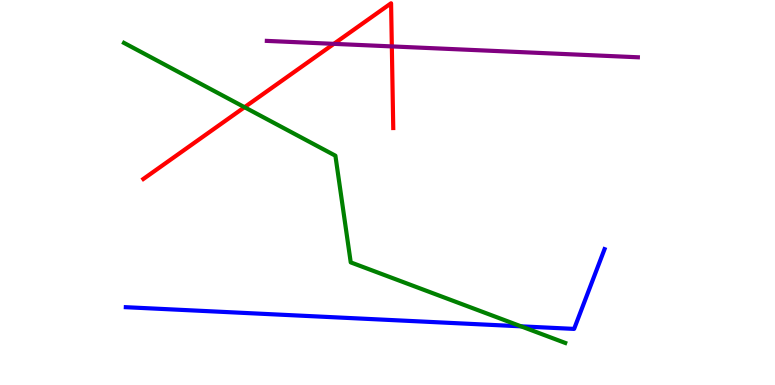[{'lines': ['blue', 'red'], 'intersections': []}, {'lines': ['green', 'red'], 'intersections': [{'x': 3.16, 'y': 7.22}]}, {'lines': ['purple', 'red'], 'intersections': [{'x': 4.31, 'y': 8.86}, {'x': 5.06, 'y': 8.79}]}, {'lines': ['blue', 'green'], 'intersections': [{'x': 6.72, 'y': 1.52}]}, {'lines': ['blue', 'purple'], 'intersections': []}, {'lines': ['green', 'purple'], 'intersections': []}]